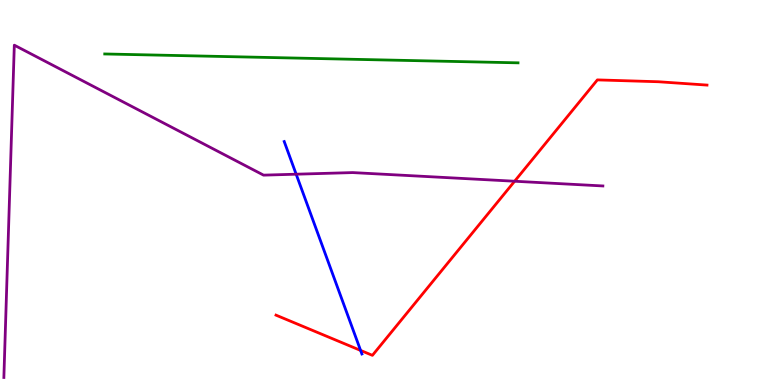[{'lines': ['blue', 'red'], 'intersections': [{'x': 4.65, 'y': 0.898}]}, {'lines': ['green', 'red'], 'intersections': []}, {'lines': ['purple', 'red'], 'intersections': [{'x': 6.64, 'y': 5.29}]}, {'lines': ['blue', 'green'], 'intersections': []}, {'lines': ['blue', 'purple'], 'intersections': [{'x': 3.82, 'y': 5.48}]}, {'lines': ['green', 'purple'], 'intersections': []}]